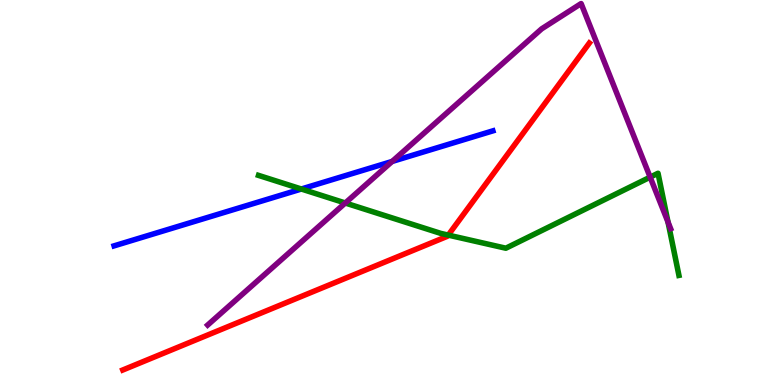[{'lines': ['blue', 'red'], 'intersections': []}, {'lines': ['green', 'red'], 'intersections': [{'x': 5.78, 'y': 3.89}]}, {'lines': ['purple', 'red'], 'intersections': []}, {'lines': ['blue', 'green'], 'intersections': [{'x': 3.89, 'y': 5.09}]}, {'lines': ['blue', 'purple'], 'intersections': [{'x': 5.06, 'y': 5.81}]}, {'lines': ['green', 'purple'], 'intersections': [{'x': 4.46, 'y': 4.73}, {'x': 8.39, 'y': 5.4}, {'x': 8.62, 'y': 4.23}]}]